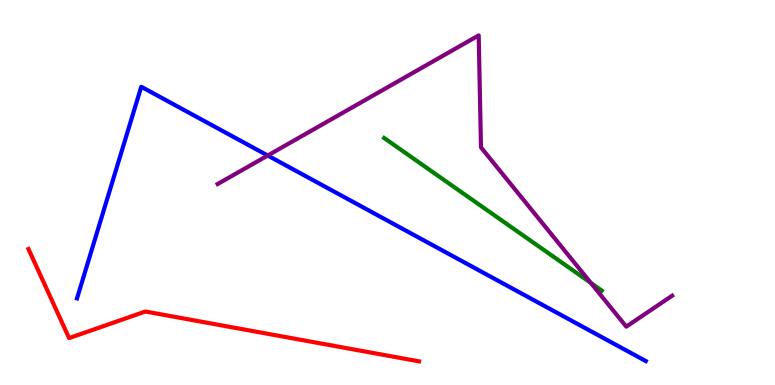[{'lines': ['blue', 'red'], 'intersections': []}, {'lines': ['green', 'red'], 'intersections': []}, {'lines': ['purple', 'red'], 'intersections': []}, {'lines': ['blue', 'green'], 'intersections': []}, {'lines': ['blue', 'purple'], 'intersections': [{'x': 3.45, 'y': 5.96}]}, {'lines': ['green', 'purple'], 'intersections': [{'x': 7.62, 'y': 2.65}]}]